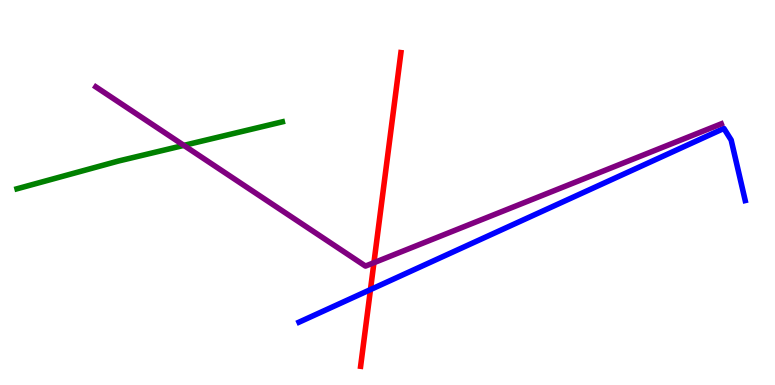[{'lines': ['blue', 'red'], 'intersections': [{'x': 4.78, 'y': 2.48}]}, {'lines': ['green', 'red'], 'intersections': []}, {'lines': ['purple', 'red'], 'intersections': [{'x': 4.82, 'y': 3.18}]}, {'lines': ['blue', 'green'], 'intersections': []}, {'lines': ['blue', 'purple'], 'intersections': []}, {'lines': ['green', 'purple'], 'intersections': [{'x': 2.37, 'y': 6.22}]}]